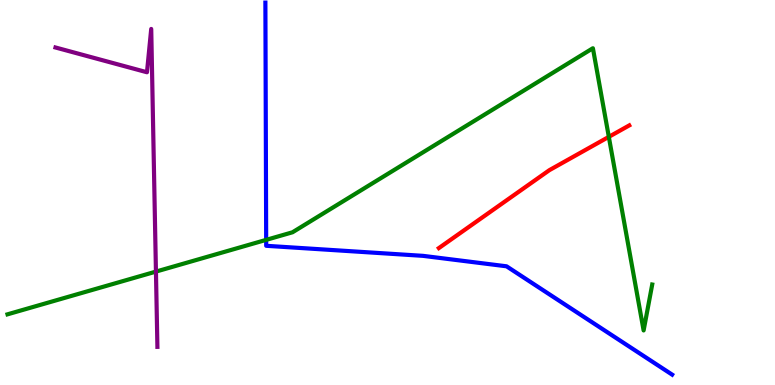[{'lines': ['blue', 'red'], 'intersections': []}, {'lines': ['green', 'red'], 'intersections': [{'x': 7.86, 'y': 6.45}]}, {'lines': ['purple', 'red'], 'intersections': []}, {'lines': ['blue', 'green'], 'intersections': [{'x': 3.43, 'y': 3.77}]}, {'lines': ['blue', 'purple'], 'intersections': []}, {'lines': ['green', 'purple'], 'intersections': [{'x': 2.01, 'y': 2.95}]}]